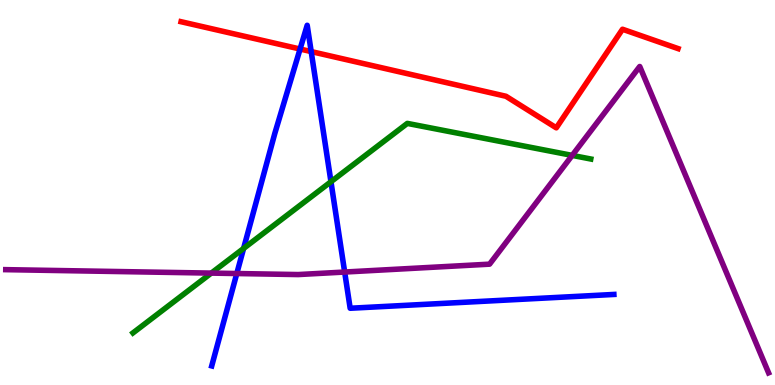[{'lines': ['blue', 'red'], 'intersections': [{'x': 3.87, 'y': 8.73}, {'x': 4.02, 'y': 8.66}]}, {'lines': ['green', 'red'], 'intersections': []}, {'lines': ['purple', 'red'], 'intersections': []}, {'lines': ['blue', 'green'], 'intersections': [{'x': 3.14, 'y': 3.55}, {'x': 4.27, 'y': 5.28}]}, {'lines': ['blue', 'purple'], 'intersections': [{'x': 3.06, 'y': 2.9}, {'x': 4.45, 'y': 2.93}]}, {'lines': ['green', 'purple'], 'intersections': [{'x': 2.73, 'y': 2.91}, {'x': 7.38, 'y': 5.96}]}]